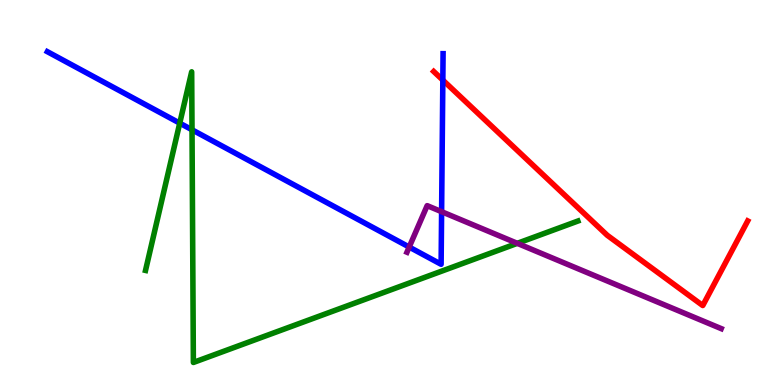[{'lines': ['blue', 'red'], 'intersections': [{'x': 5.71, 'y': 7.92}]}, {'lines': ['green', 'red'], 'intersections': []}, {'lines': ['purple', 'red'], 'intersections': []}, {'lines': ['blue', 'green'], 'intersections': [{'x': 2.32, 'y': 6.8}, {'x': 2.48, 'y': 6.63}]}, {'lines': ['blue', 'purple'], 'intersections': [{'x': 5.28, 'y': 3.58}, {'x': 5.7, 'y': 4.5}]}, {'lines': ['green', 'purple'], 'intersections': [{'x': 6.67, 'y': 3.68}]}]